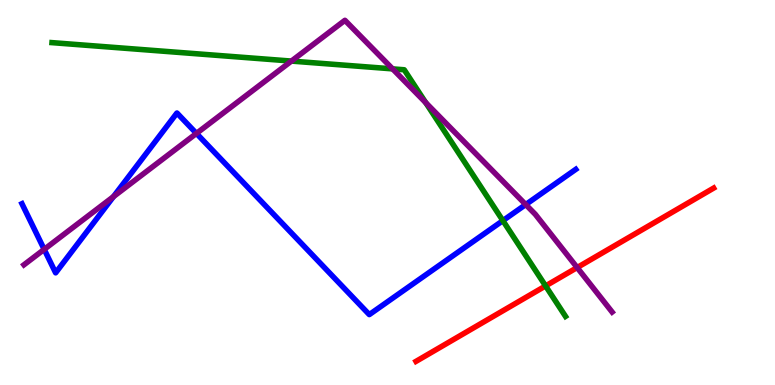[{'lines': ['blue', 'red'], 'intersections': []}, {'lines': ['green', 'red'], 'intersections': [{'x': 7.04, 'y': 2.57}]}, {'lines': ['purple', 'red'], 'intersections': [{'x': 7.45, 'y': 3.05}]}, {'lines': ['blue', 'green'], 'intersections': [{'x': 6.49, 'y': 4.27}]}, {'lines': ['blue', 'purple'], 'intersections': [{'x': 0.57, 'y': 3.52}, {'x': 1.46, 'y': 4.89}, {'x': 2.53, 'y': 6.53}, {'x': 6.78, 'y': 4.69}]}, {'lines': ['green', 'purple'], 'intersections': [{'x': 3.76, 'y': 8.41}, {'x': 5.07, 'y': 8.21}, {'x': 5.49, 'y': 7.33}]}]